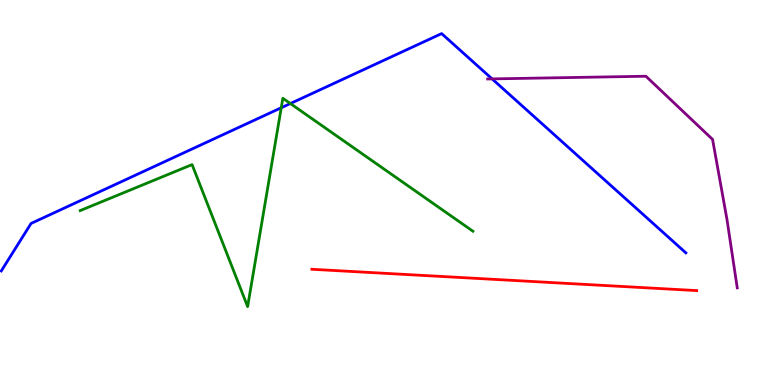[{'lines': ['blue', 'red'], 'intersections': []}, {'lines': ['green', 'red'], 'intersections': []}, {'lines': ['purple', 'red'], 'intersections': []}, {'lines': ['blue', 'green'], 'intersections': [{'x': 3.63, 'y': 7.2}, {'x': 3.75, 'y': 7.31}]}, {'lines': ['blue', 'purple'], 'intersections': [{'x': 6.35, 'y': 7.95}]}, {'lines': ['green', 'purple'], 'intersections': []}]